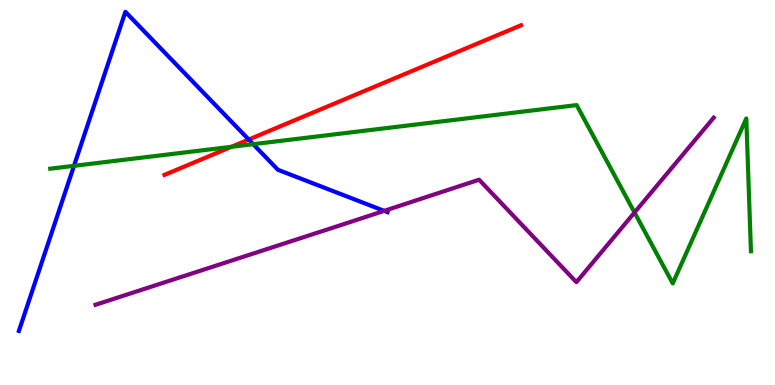[{'lines': ['blue', 'red'], 'intersections': [{'x': 3.21, 'y': 6.38}]}, {'lines': ['green', 'red'], 'intersections': [{'x': 2.99, 'y': 6.19}]}, {'lines': ['purple', 'red'], 'intersections': []}, {'lines': ['blue', 'green'], 'intersections': [{'x': 0.955, 'y': 5.69}, {'x': 3.27, 'y': 6.26}]}, {'lines': ['blue', 'purple'], 'intersections': [{'x': 4.96, 'y': 4.52}]}, {'lines': ['green', 'purple'], 'intersections': [{'x': 8.19, 'y': 4.48}]}]